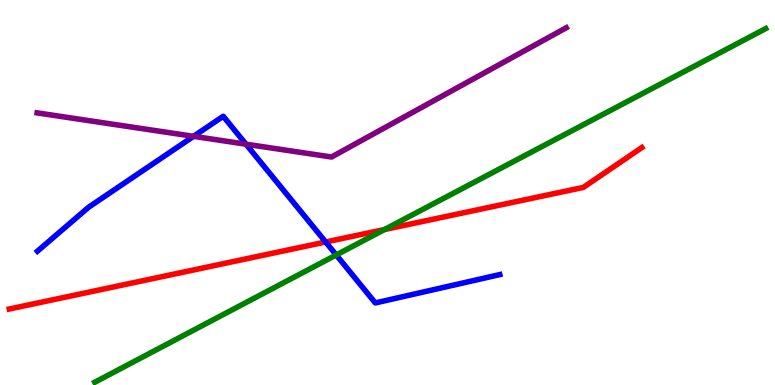[{'lines': ['blue', 'red'], 'intersections': [{'x': 4.2, 'y': 3.71}]}, {'lines': ['green', 'red'], 'intersections': [{'x': 4.96, 'y': 4.04}]}, {'lines': ['purple', 'red'], 'intersections': []}, {'lines': ['blue', 'green'], 'intersections': [{'x': 4.34, 'y': 3.38}]}, {'lines': ['blue', 'purple'], 'intersections': [{'x': 2.5, 'y': 6.46}, {'x': 3.17, 'y': 6.25}]}, {'lines': ['green', 'purple'], 'intersections': []}]